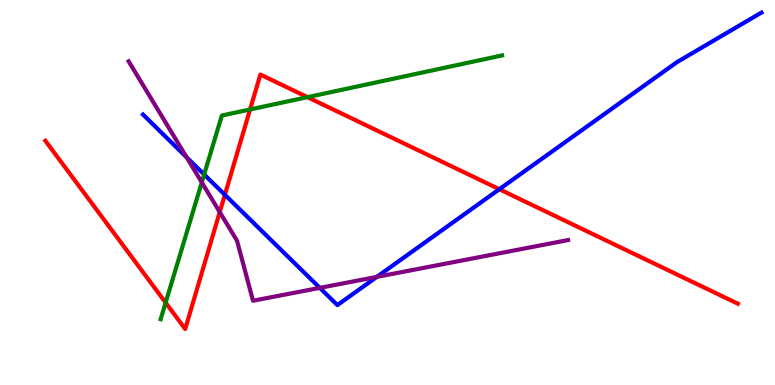[{'lines': ['blue', 'red'], 'intersections': [{'x': 2.9, 'y': 4.94}, {'x': 6.44, 'y': 5.09}]}, {'lines': ['green', 'red'], 'intersections': [{'x': 2.14, 'y': 2.14}, {'x': 3.23, 'y': 7.16}, {'x': 3.97, 'y': 7.48}]}, {'lines': ['purple', 'red'], 'intersections': [{'x': 2.84, 'y': 4.49}]}, {'lines': ['blue', 'green'], 'intersections': [{'x': 2.63, 'y': 5.47}]}, {'lines': ['blue', 'purple'], 'intersections': [{'x': 2.41, 'y': 5.91}, {'x': 4.13, 'y': 2.52}, {'x': 4.86, 'y': 2.81}]}, {'lines': ['green', 'purple'], 'intersections': [{'x': 2.6, 'y': 5.26}]}]